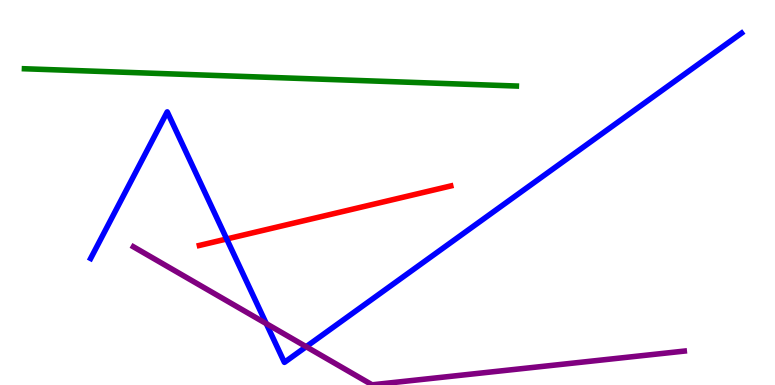[{'lines': ['blue', 'red'], 'intersections': [{'x': 2.93, 'y': 3.79}]}, {'lines': ['green', 'red'], 'intersections': []}, {'lines': ['purple', 'red'], 'intersections': []}, {'lines': ['blue', 'green'], 'intersections': []}, {'lines': ['blue', 'purple'], 'intersections': [{'x': 3.44, 'y': 1.59}, {'x': 3.95, 'y': 0.995}]}, {'lines': ['green', 'purple'], 'intersections': []}]